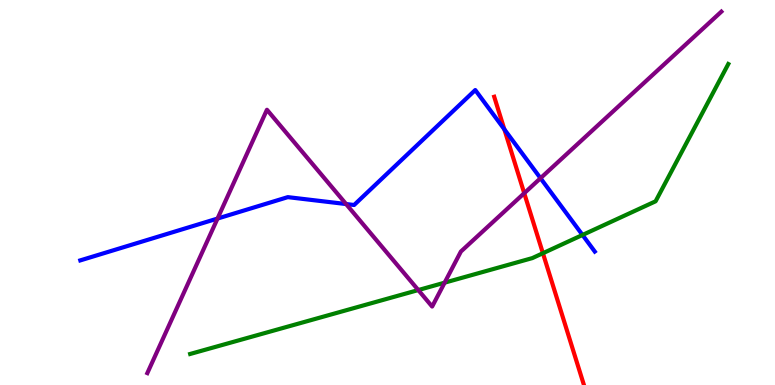[{'lines': ['blue', 'red'], 'intersections': [{'x': 6.51, 'y': 6.64}]}, {'lines': ['green', 'red'], 'intersections': [{'x': 7.01, 'y': 3.42}]}, {'lines': ['purple', 'red'], 'intersections': [{'x': 6.76, 'y': 4.98}]}, {'lines': ['blue', 'green'], 'intersections': [{'x': 7.52, 'y': 3.9}]}, {'lines': ['blue', 'purple'], 'intersections': [{'x': 2.81, 'y': 4.32}, {'x': 4.47, 'y': 4.7}, {'x': 6.97, 'y': 5.37}]}, {'lines': ['green', 'purple'], 'intersections': [{'x': 5.4, 'y': 2.47}, {'x': 5.74, 'y': 2.66}]}]